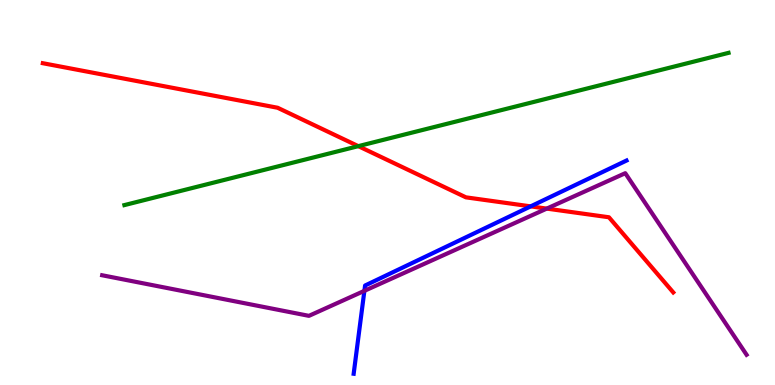[{'lines': ['blue', 'red'], 'intersections': [{'x': 6.85, 'y': 4.64}]}, {'lines': ['green', 'red'], 'intersections': [{'x': 4.62, 'y': 6.2}]}, {'lines': ['purple', 'red'], 'intersections': [{'x': 7.05, 'y': 4.58}]}, {'lines': ['blue', 'green'], 'intersections': []}, {'lines': ['blue', 'purple'], 'intersections': [{'x': 4.7, 'y': 2.45}]}, {'lines': ['green', 'purple'], 'intersections': []}]